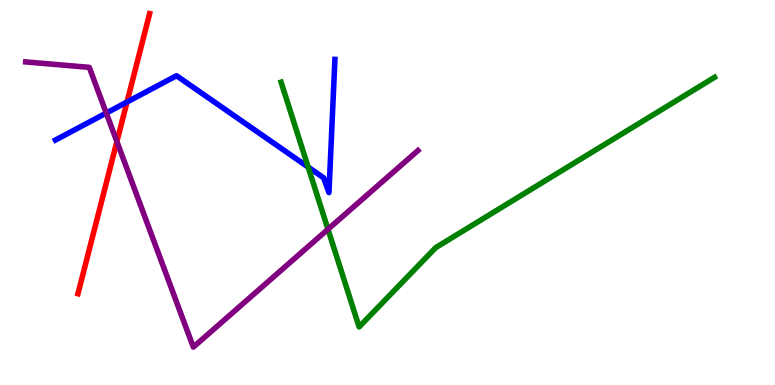[{'lines': ['blue', 'red'], 'intersections': [{'x': 1.64, 'y': 7.35}]}, {'lines': ['green', 'red'], 'intersections': []}, {'lines': ['purple', 'red'], 'intersections': [{'x': 1.51, 'y': 6.32}]}, {'lines': ['blue', 'green'], 'intersections': [{'x': 3.98, 'y': 5.66}]}, {'lines': ['blue', 'purple'], 'intersections': [{'x': 1.37, 'y': 7.06}]}, {'lines': ['green', 'purple'], 'intersections': [{'x': 4.23, 'y': 4.04}]}]